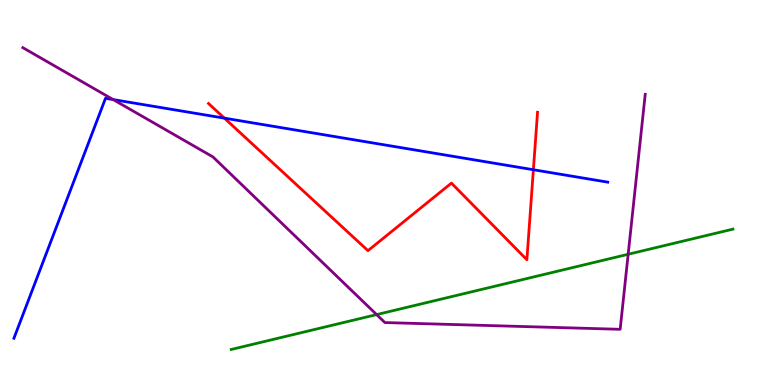[{'lines': ['blue', 'red'], 'intersections': [{'x': 2.9, 'y': 6.93}, {'x': 6.88, 'y': 5.59}]}, {'lines': ['green', 'red'], 'intersections': []}, {'lines': ['purple', 'red'], 'intersections': []}, {'lines': ['blue', 'green'], 'intersections': []}, {'lines': ['blue', 'purple'], 'intersections': [{'x': 1.46, 'y': 7.41}]}, {'lines': ['green', 'purple'], 'intersections': [{'x': 4.86, 'y': 1.83}, {'x': 8.11, 'y': 3.4}]}]